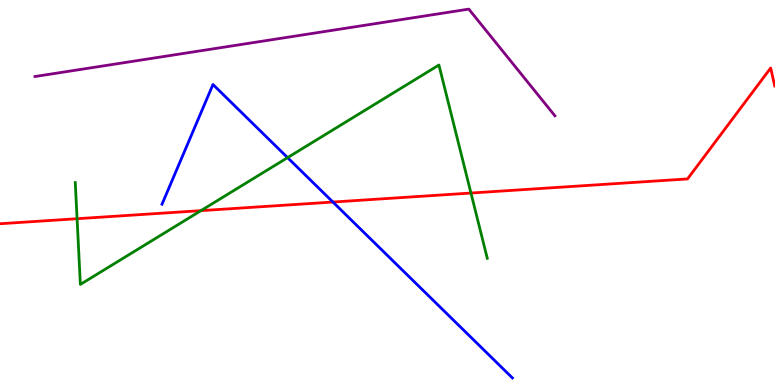[{'lines': ['blue', 'red'], 'intersections': [{'x': 4.3, 'y': 4.75}]}, {'lines': ['green', 'red'], 'intersections': [{'x': 0.995, 'y': 4.32}, {'x': 2.59, 'y': 4.53}, {'x': 6.08, 'y': 4.99}]}, {'lines': ['purple', 'red'], 'intersections': []}, {'lines': ['blue', 'green'], 'intersections': [{'x': 3.71, 'y': 5.91}]}, {'lines': ['blue', 'purple'], 'intersections': []}, {'lines': ['green', 'purple'], 'intersections': []}]